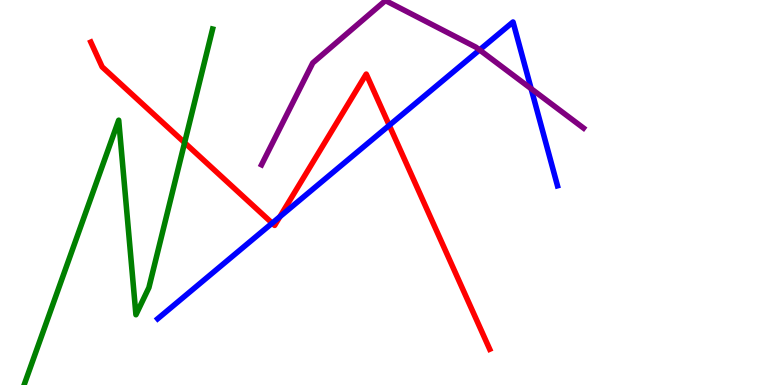[{'lines': ['blue', 'red'], 'intersections': [{'x': 3.51, 'y': 4.2}, {'x': 3.61, 'y': 4.37}, {'x': 5.02, 'y': 6.74}]}, {'lines': ['green', 'red'], 'intersections': [{'x': 2.38, 'y': 6.29}]}, {'lines': ['purple', 'red'], 'intersections': []}, {'lines': ['blue', 'green'], 'intersections': []}, {'lines': ['blue', 'purple'], 'intersections': [{'x': 6.19, 'y': 8.7}, {'x': 6.85, 'y': 7.7}]}, {'lines': ['green', 'purple'], 'intersections': []}]